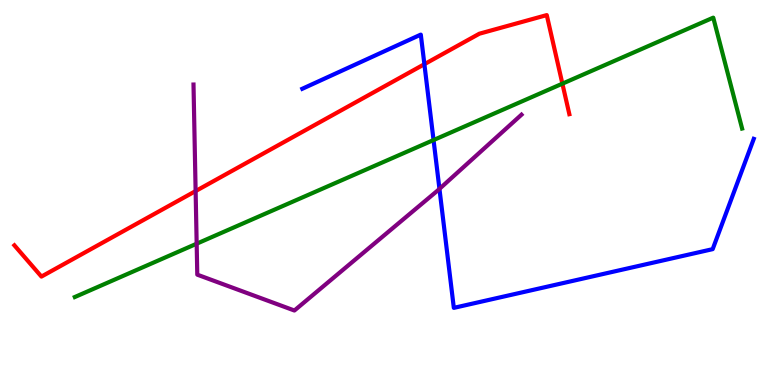[{'lines': ['blue', 'red'], 'intersections': [{'x': 5.48, 'y': 8.33}]}, {'lines': ['green', 'red'], 'intersections': [{'x': 7.26, 'y': 7.83}]}, {'lines': ['purple', 'red'], 'intersections': [{'x': 2.52, 'y': 5.04}]}, {'lines': ['blue', 'green'], 'intersections': [{'x': 5.59, 'y': 6.36}]}, {'lines': ['blue', 'purple'], 'intersections': [{'x': 5.67, 'y': 5.09}]}, {'lines': ['green', 'purple'], 'intersections': [{'x': 2.54, 'y': 3.67}]}]